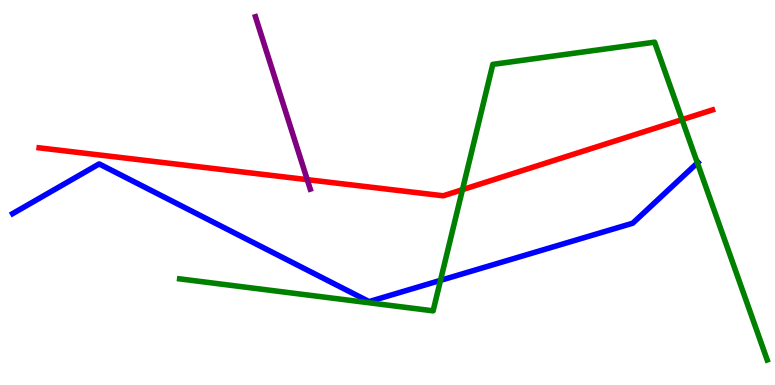[{'lines': ['blue', 'red'], 'intersections': []}, {'lines': ['green', 'red'], 'intersections': [{'x': 5.97, 'y': 5.07}, {'x': 8.8, 'y': 6.89}]}, {'lines': ['purple', 'red'], 'intersections': [{'x': 3.96, 'y': 5.33}]}, {'lines': ['blue', 'green'], 'intersections': [{'x': 5.68, 'y': 2.72}, {'x': 9.0, 'y': 5.77}]}, {'lines': ['blue', 'purple'], 'intersections': []}, {'lines': ['green', 'purple'], 'intersections': []}]